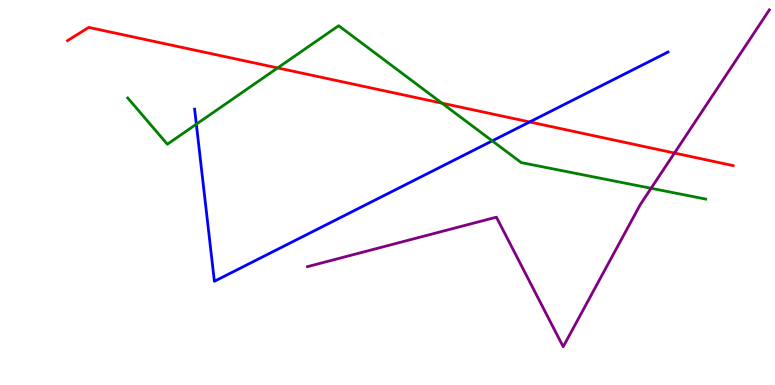[{'lines': ['blue', 'red'], 'intersections': [{'x': 6.83, 'y': 6.83}]}, {'lines': ['green', 'red'], 'intersections': [{'x': 3.58, 'y': 8.24}, {'x': 5.7, 'y': 7.32}]}, {'lines': ['purple', 'red'], 'intersections': [{'x': 8.7, 'y': 6.03}]}, {'lines': ['blue', 'green'], 'intersections': [{'x': 2.53, 'y': 6.77}, {'x': 6.35, 'y': 6.34}]}, {'lines': ['blue', 'purple'], 'intersections': []}, {'lines': ['green', 'purple'], 'intersections': [{'x': 8.4, 'y': 5.11}]}]